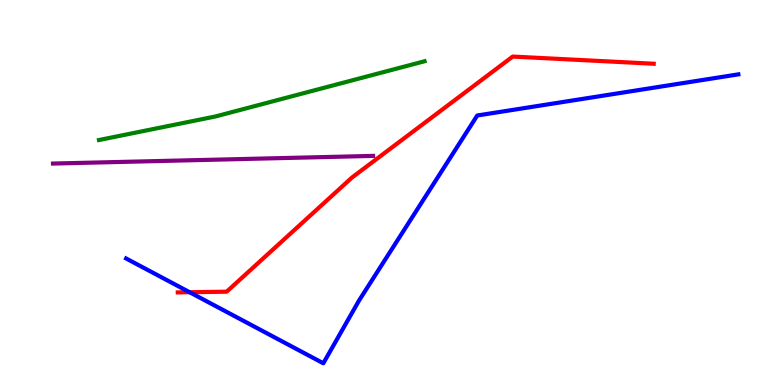[{'lines': ['blue', 'red'], 'intersections': [{'x': 2.45, 'y': 2.41}]}, {'lines': ['green', 'red'], 'intersections': []}, {'lines': ['purple', 'red'], 'intersections': []}, {'lines': ['blue', 'green'], 'intersections': []}, {'lines': ['blue', 'purple'], 'intersections': []}, {'lines': ['green', 'purple'], 'intersections': []}]